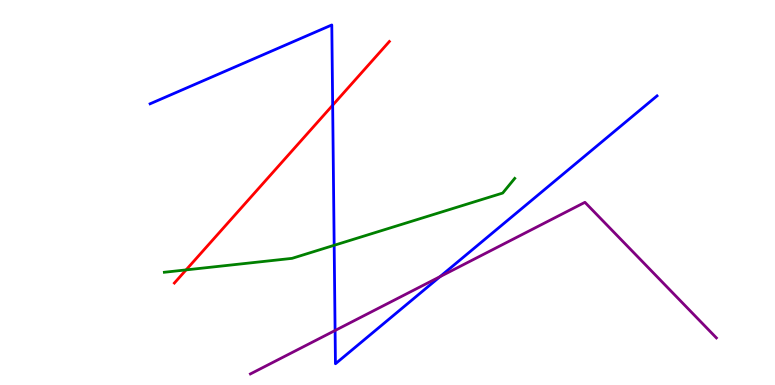[{'lines': ['blue', 'red'], 'intersections': [{'x': 4.29, 'y': 7.27}]}, {'lines': ['green', 'red'], 'intersections': [{'x': 2.4, 'y': 2.99}]}, {'lines': ['purple', 'red'], 'intersections': []}, {'lines': ['blue', 'green'], 'intersections': [{'x': 4.31, 'y': 3.63}]}, {'lines': ['blue', 'purple'], 'intersections': [{'x': 4.32, 'y': 1.42}, {'x': 5.68, 'y': 2.81}]}, {'lines': ['green', 'purple'], 'intersections': []}]